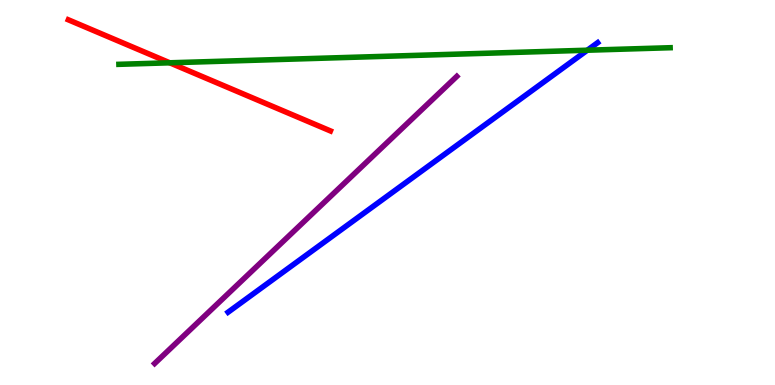[{'lines': ['blue', 'red'], 'intersections': []}, {'lines': ['green', 'red'], 'intersections': [{'x': 2.19, 'y': 8.37}]}, {'lines': ['purple', 'red'], 'intersections': []}, {'lines': ['blue', 'green'], 'intersections': [{'x': 7.58, 'y': 8.7}]}, {'lines': ['blue', 'purple'], 'intersections': []}, {'lines': ['green', 'purple'], 'intersections': []}]